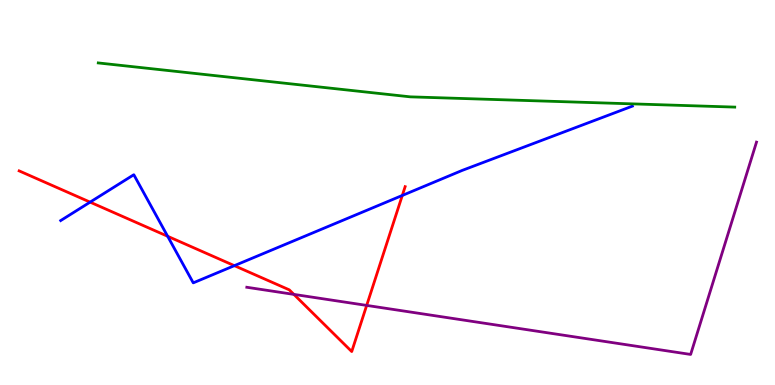[{'lines': ['blue', 'red'], 'intersections': [{'x': 1.16, 'y': 4.75}, {'x': 2.16, 'y': 3.86}, {'x': 3.02, 'y': 3.1}, {'x': 5.19, 'y': 4.92}]}, {'lines': ['green', 'red'], 'intersections': []}, {'lines': ['purple', 'red'], 'intersections': [{'x': 3.79, 'y': 2.35}, {'x': 4.73, 'y': 2.07}]}, {'lines': ['blue', 'green'], 'intersections': []}, {'lines': ['blue', 'purple'], 'intersections': []}, {'lines': ['green', 'purple'], 'intersections': []}]